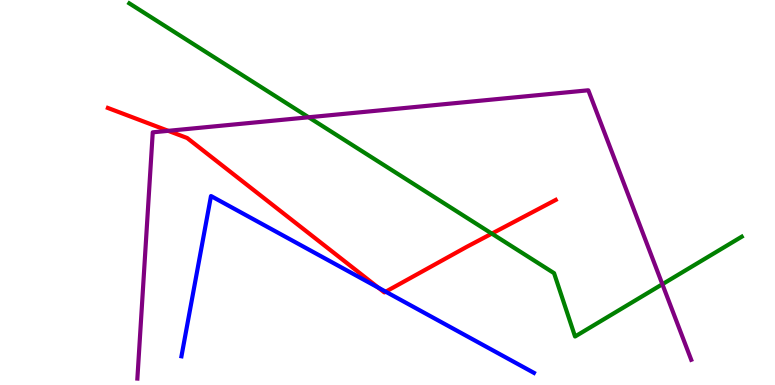[{'lines': ['blue', 'red'], 'intersections': [{'x': 4.88, 'y': 2.53}, {'x': 4.98, 'y': 2.42}]}, {'lines': ['green', 'red'], 'intersections': [{'x': 6.35, 'y': 3.93}]}, {'lines': ['purple', 'red'], 'intersections': [{'x': 2.17, 'y': 6.6}]}, {'lines': ['blue', 'green'], 'intersections': []}, {'lines': ['blue', 'purple'], 'intersections': []}, {'lines': ['green', 'purple'], 'intersections': [{'x': 3.98, 'y': 6.95}, {'x': 8.55, 'y': 2.62}]}]